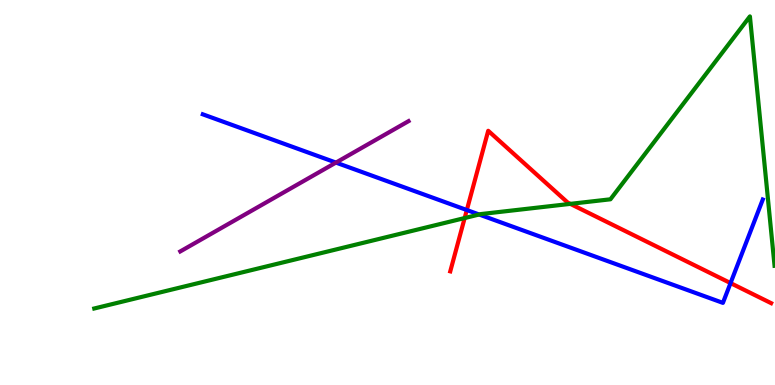[{'lines': ['blue', 'red'], 'intersections': [{'x': 6.02, 'y': 4.54}, {'x': 9.43, 'y': 2.65}]}, {'lines': ['green', 'red'], 'intersections': [{'x': 6.0, 'y': 4.34}, {'x': 7.36, 'y': 4.7}]}, {'lines': ['purple', 'red'], 'intersections': []}, {'lines': ['blue', 'green'], 'intersections': [{'x': 6.18, 'y': 4.43}]}, {'lines': ['blue', 'purple'], 'intersections': [{'x': 4.33, 'y': 5.78}]}, {'lines': ['green', 'purple'], 'intersections': []}]